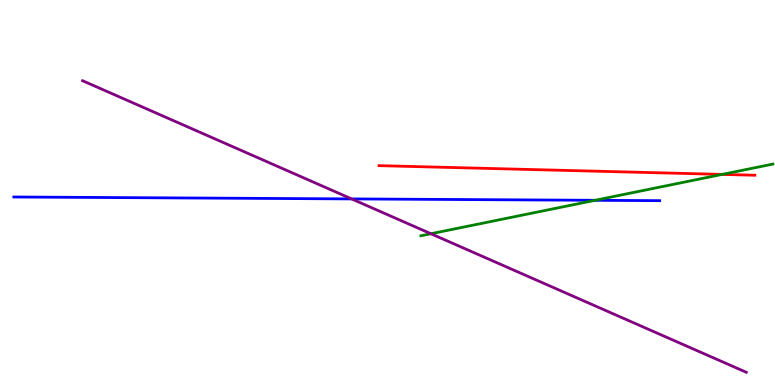[{'lines': ['blue', 'red'], 'intersections': []}, {'lines': ['green', 'red'], 'intersections': [{'x': 9.32, 'y': 5.47}]}, {'lines': ['purple', 'red'], 'intersections': []}, {'lines': ['blue', 'green'], 'intersections': [{'x': 7.68, 'y': 4.8}]}, {'lines': ['blue', 'purple'], 'intersections': [{'x': 4.54, 'y': 4.83}]}, {'lines': ['green', 'purple'], 'intersections': [{'x': 5.56, 'y': 3.93}]}]